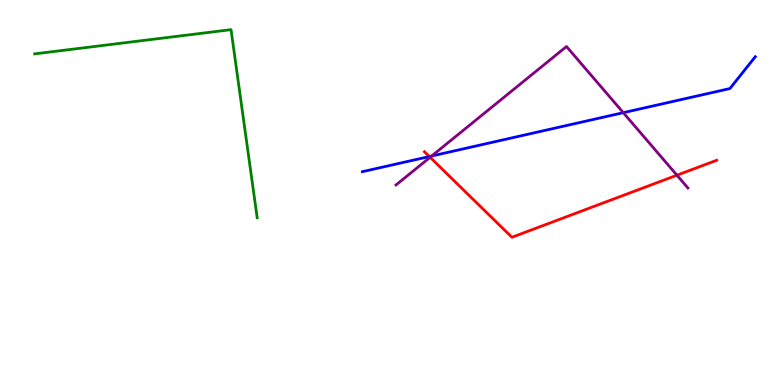[{'lines': ['blue', 'red'], 'intersections': [{'x': 5.54, 'y': 5.93}]}, {'lines': ['green', 'red'], 'intersections': []}, {'lines': ['purple', 'red'], 'intersections': [{'x': 5.55, 'y': 5.91}, {'x': 8.73, 'y': 5.45}]}, {'lines': ['blue', 'green'], 'intersections': []}, {'lines': ['blue', 'purple'], 'intersections': [{'x': 5.57, 'y': 5.95}, {'x': 8.04, 'y': 7.07}]}, {'lines': ['green', 'purple'], 'intersections': []}]